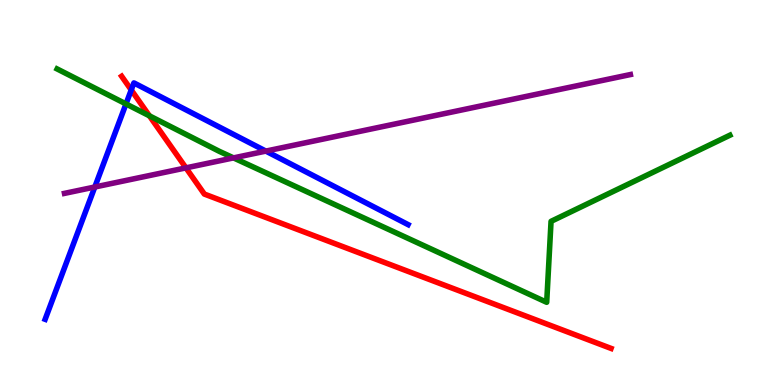[{'lines': ['blue', 'red'], 'intersections': [{'x': 1.69, 'y': 7.66}]}, {'lines': ['green', 'red'], 'intersections': [{'x': 1.93, 'y': 6.99}]}, {'lines': ['purple', 'red'], 'intersections': [{'x': 2.4, 'y': 5.64}]}, {'lines': ['blue', 'green'], 'intersections': [{'x': 1.63, 'y': 7.3}]}, {'lines': ['blue', 'purple'], 'intersections': [{'x': 1.22, 'y': 5.14}, {'x': 3.43, 'y': 6.08}]}, {'lines': ['green', 'purple'], 'intersections': [{'x': 3.01, 'y': 5.9}]}]